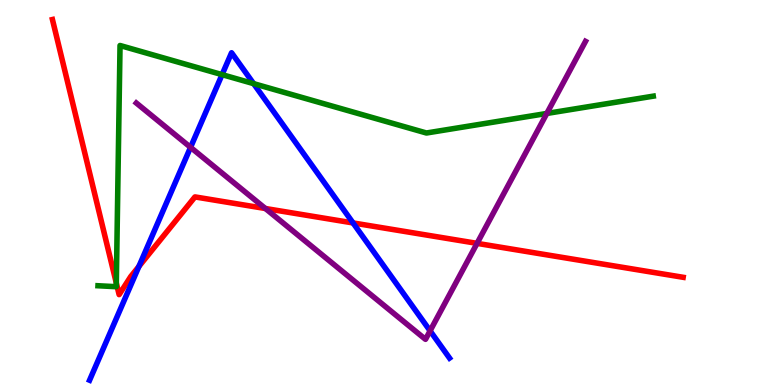[{'lines': ['blue', 'red'], 'intersections': [{'x': 1.79, 'y': 3.08}, {'x': 4.56, 'y': 4.21}]}, {'lines': ['green', 'red'], 'intersections': [{'x': 1.5, 'y': 2.65}]}, {'lines': ['purple', 'red'], 'intersections': [{'x': 3.42, 'y': 4.58}, {'x': 6.16, 'y': 3.68}]}, {'lines': ['blue', 'green'], 'intersections': [{'x': 2.87, 'y': 8.06}, {'x': 3.27, 'y': 7.83}]}, {'lines': ['blue', 'purple'], 'intersections': [{'x': 2.46, 'y': 6.17}, {'x': 5.55, 'y': 1.41}]}, {'lines': ['green', 'purple'], 'intersections': [{'x': 7.06, 'y': 7.05}]}]